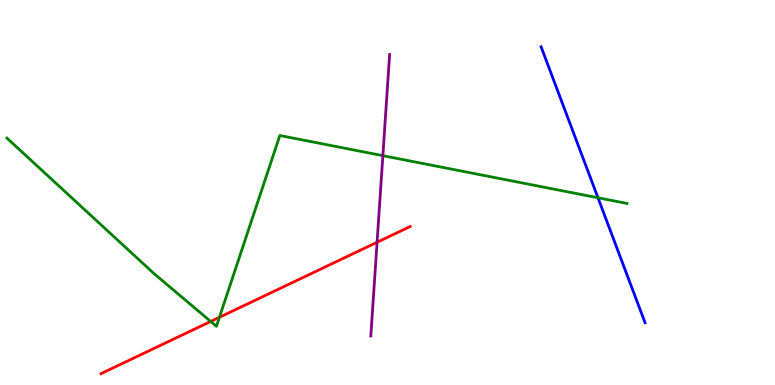[{'lines': ['blue', 'red'], 'intersections': []}, {'lines': ['green', 'red'], 'intersections': [{'x': 2.72, 'y': 1.65}, {'x': 2.83, 'y': 1.76}]}, {'lines': ['purple', 'red'], 'intersections': [{'x': 4.87, 'y': 3.71}]}, {'lines': ['blue', 'green'], 'intersections': [{'x': 7.72, 'y': 4.86}]}, {'lines': ['blue', 'purple'], 'intersections': []}, {'lines': ['green', 'purple'], 'intersections': [{'x': 4.94, 'y': 5.96}]}]